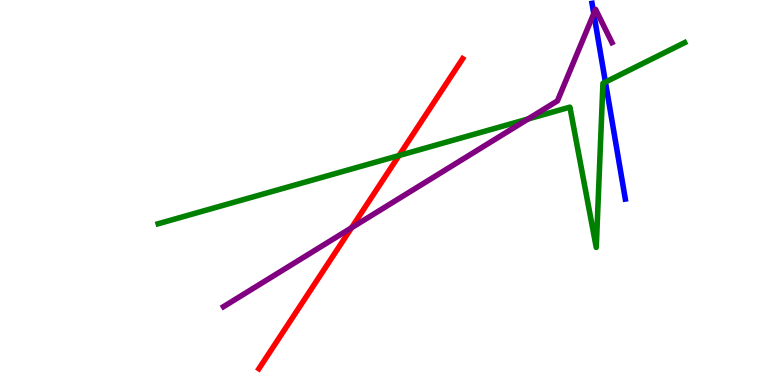[{'lines': ['blue', 'red'], 'intersections': []}, {'lines': ['green', 'red'], 'intersections': [{'x': 5.15, 'y': 5.96}]}, {'lines': ['purple', 'red'], 'intersections': [{'x': 4.54, 'y': 4.08}]}, {'lines': ['blue', 'green'], 'intersections': [{'x': 7.81, 'y': 7.87}]}, {'lines': ['blue', 'purple'], 'intersections': [{'x': 7.66, 'y': 9.65}]}, {'lines': ['green', 'purple'], 'intersections': [{'x': 6.81, 'y': 6.91}]}]